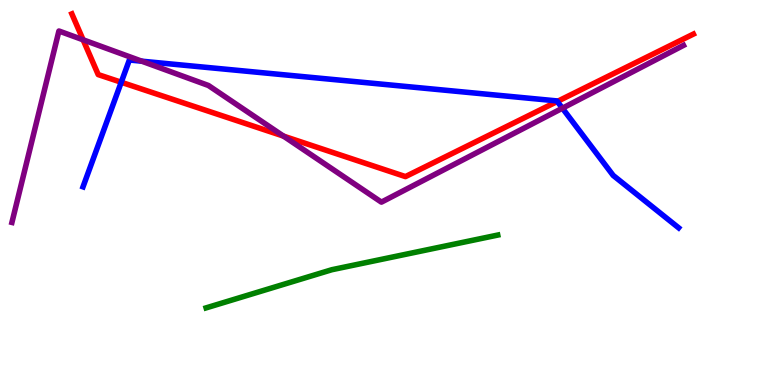[{'lines': ['blue', 'red'], 'intersections': [{'x': 1.56, 'y': 7.86}, {'x': 7.19, 'y': 7.36}]}, {'lines': ['green', 'red'], 'intersections': []}, {'lines': ['purple', 'red'], 'intersections': [{'x': 1.07, 'y': 8.97}, {'x': 3.66, 'y': 6.46}]}, {'lines': ['blue', 'green'], 'intersections': []}, {'lines': ['blue', 'purple'], 'intersections': [{'x': 1.83, 'y': 8.41}, {'x': 7.26, 'y': 7.19}]}, {'lines': ['green', 'purple'], 'intersections': []}]